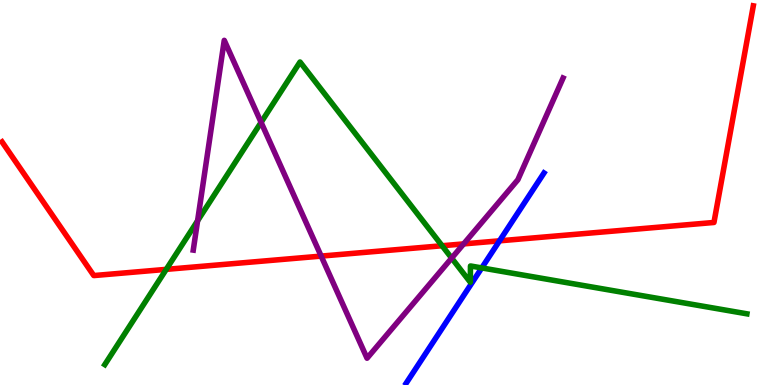[{'lines': ['blue', 'red'], 'intersections': [{'x': 6.45, 'y': 3.74}]}, {'lines': ['green', 'red'], 'intersections': [{'x': 2.15, 'y': 3.0}, {'x': 5.7, 'y': 3.62}]}, {'lines': ['purple', 'red'], 'intersections': [{'x': 4.14, 'y': 3.35}, {'x': 5.98, 'y': 3.66}]}, {'lines': ['blue', 'green'], 'intersections': [{'x': 6.22, 'y': 3.04}]}, {'lines': ['blue', 'purple'], 'intersections': []}, {'lines': ['green', 'purple'], 'intersections': [{'x': 2.55, 'y': 4.27}, {'x': 3.37, 'y': 6.82}, {'x': 5.83, 'y': 3.3}]}]